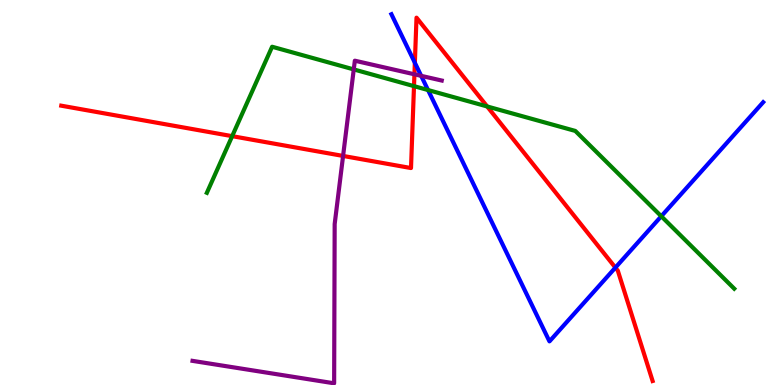[{'lines': ['blue', 'red'], 'intersections': [{'x': 5.35, 'y': 8.37}, {'x': 7.94, 'y': 3.05}]}, {'lines': ['green', 'red'], 'intersections': [{'x': 3.0, 'y': 6.46}, {'x': 5.34, 'y': 7.76}, {'x': 6.29, 'y': 7.23}]}, {'lines': ['purple', 'red'], 'intersections': [{'x': 4.43, 'y': 5.95}, {'x': 5.35, 'y': 8.07}]}, {'lines': ['blue', 'green'], 'intersections': [{'x': 5.52, 'y': 7.66}, {'x': 8.53, 'y': 4.38}]}, {'lines': ['blue', 'purple'], 'intersections': [{'x': 5.43, 'y': 8.03}]}, {'lines': ['green', 'purple'], 'intersections': [{'x': 4.56, 'y': 8.2}]}]